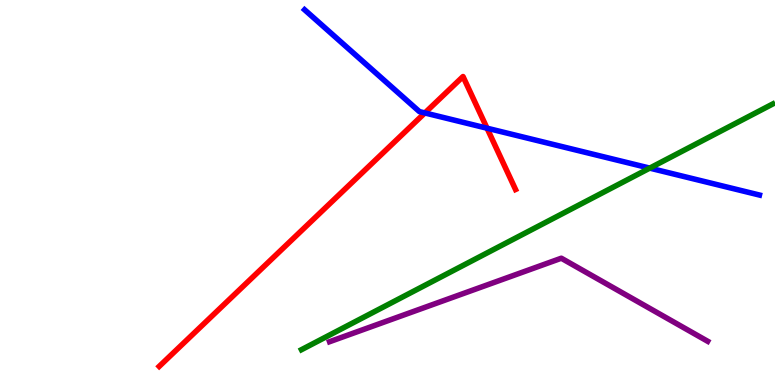[{'lines': ['blue', 'red'], 'intersections': [{'x': 5.48, 'y': 7.07}, {'x': 6.28, 'y': 6.67}]}, {'lines': ['green', 'red'], 'intersections': []}, {'lines': ['purple', 'red'], 'intersections': []}, {'lines': ['blue', 'green'], 'intersections': [{'x': 8.38, 'y': 5.63}]}, {'lines': ['blue', 'purple'], 'intersections': []}, {'lines': ['green', 'purple'], 'intersections': []}]